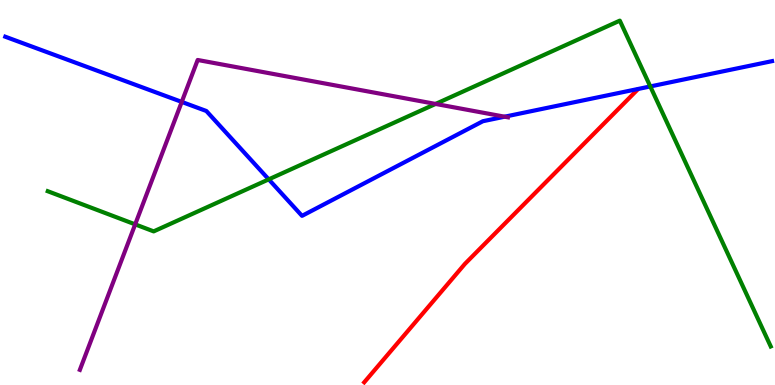[{'lines': ['blue', 'red'], 'intersections': []}, {'lines': ['green', 'red'], 'intersections': []}, {'lines': ['purple', 'red'], 'intersections': []}, {'lines': ['blue', 'green'], 'intersections': [{'x': 3.47, 'y': 5.34}, {'x': 8.39, 'y': 7.75}]}, {'lines': ['blue', 'purple'], 'intersections': [{'x': 2.35, 'y': 7.35}, {'x': 6.51, 'y': 6.97}]}, {'lines': ['green', 'purple'], 'intersections': [{'x': 1.74, 'y': 4.17}, {'x': 5.62, 'y': 7.3}]}]